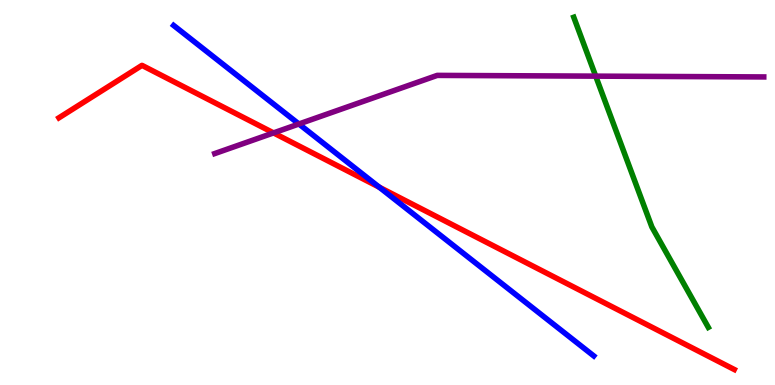[{'lines': ['blue', 'red'], 'intersections': [{'x': 4.89, 'y': 5.14}]}, {'lines': ['green', 'red'], 'intersections': []}, {'lines': ['purple', 'red'], 'intersections': [{'x': 3.53, 'y': 6.55}]}, {'lines': ['blue', 'green'], 'intersections': []}, {'lines': ['blue', 'purple'], 'intersections': [{'x': 3.86, 'y': 6.78}]}, {'lines': ['green', 'purple'], 'intersections': [{'x': 7.69, 'y': 8.02}]}]